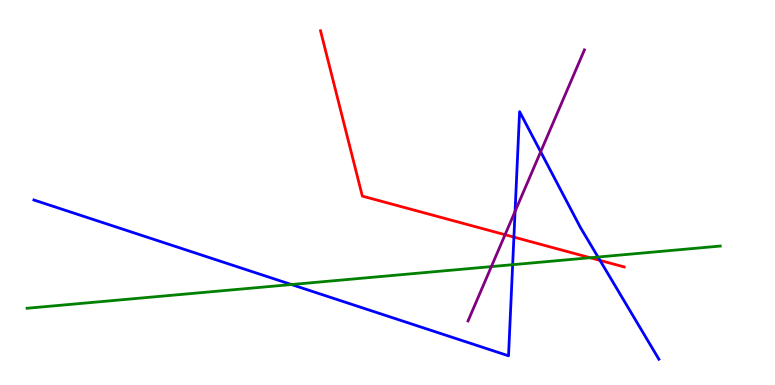[{'lines': ['blue', 'red'], 'intersections': [{'x': 6.63, 'y': 3.84}, {'x': 7.74, 'y': 3.24}]}, {'lines': ['green', 'red'], 'intersections': [{'x': 7.61, 'y': 3.31}]}, {'lines': ['purple', 'red'], 'intersections': [{'x': 6.52, 'y': 3.9}]}, {'lines': ['blue', 'green'], 'intersections': [{'x': 3.76, 'y': 2.61}, {'x': 6.61, 'y': 3.13}, {'x': 7.72, 'y': 3.32}]}, {'lines': ['blue', 'purple'], 'intersections': [{'x': 6.65, 'y': 4.51}, {'x': 6.98, 'y': 6.06}]}, {'lines': ['green', 'purple'], 'intersections': [{'x': 6.34, 'y': 3.08}]}]